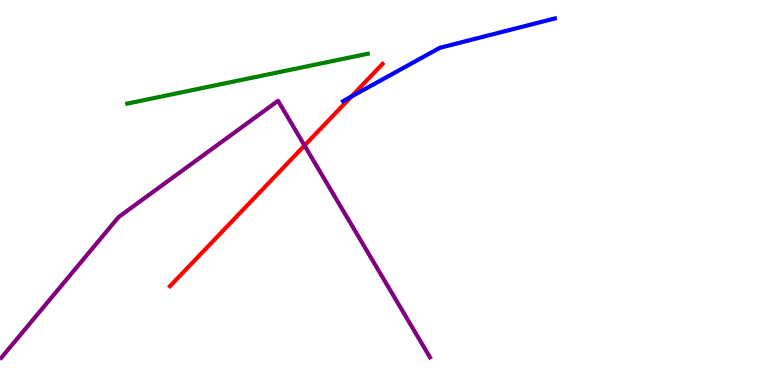[{'lines': ['blue', 'red'], 'intersections': [{'x': 4.53, 'y': 7.49}]}, {'lines': ['green', 'red'], 'intersections': []}, {'lines': ['purple', 'red'], 'intersections': [{'x': 3.93, 'y': 6.22}]}, {'lines': ['blue', 'green'], 'intersections': []}, {'lines': ['blue', 'purple'], 'intersections': []}, {'lines': ['green', 'purple'], 'intersections': []}]